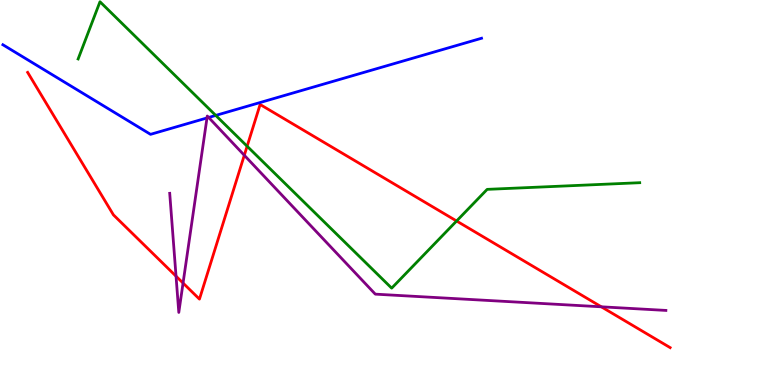[{'lines': ['blue', 'red'], 'intersections': []}, {'lines': ['green', 'red'], 'intersections': [{'x': 3.19, 'y': 6.2}, {'x': 5.89, 'y': 4.26}]}, {'lines': ['purple', 'red'], 'intersections': [{'x': 2.27, 'y': 2.83}, {'x': 2.36, 'y': 2.65}, {'x': 3.15, 'y': 5.97}, {'x': 7.76, 'y': 2.03}]}, {'lines': ['blue', 'green'], 'intersections': [{'x': 2.78, 'y': 7.0}]}, {'lines': ['blue', 'purple'], 'intersections': [{'x': 2.67, 'y': 6.94}, {'x': 2.69, 'y': 6.95}]}, {'lines': ['green', 'purple'], 'intersections': []}]